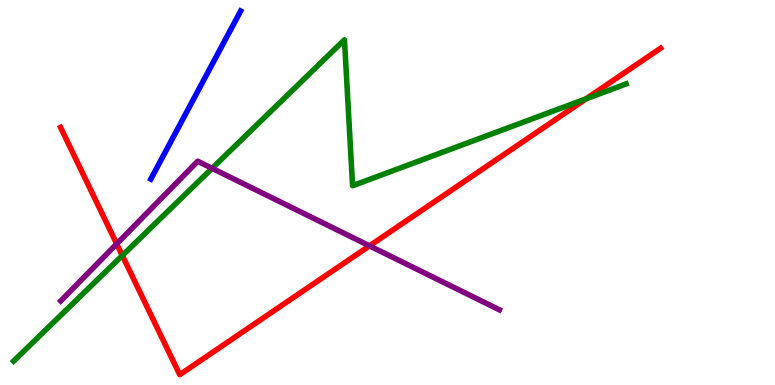[{'lines': ['blue', 'red'], 'intersections': []}, {'lines': ['green', 'red'], 'intersections': [{'x': 1.58, 'y': 3.36}, {'x': 7.56, 'y': 7.43}]}, {'lines': ['purple', 'red'], 'intersections': [{'x': 1.51, 'y': 3.67}, {'x': 4.77, 'y': 3.61}]}, {'lines': ['blue', 'green'], 'intersections': []}, {'lines': ['blue', 'purple'], 'intersections': []}, {'lines': ['green', 'purple'], 'intersections': [{'x': 2.74, 'y': 5.63}]}]